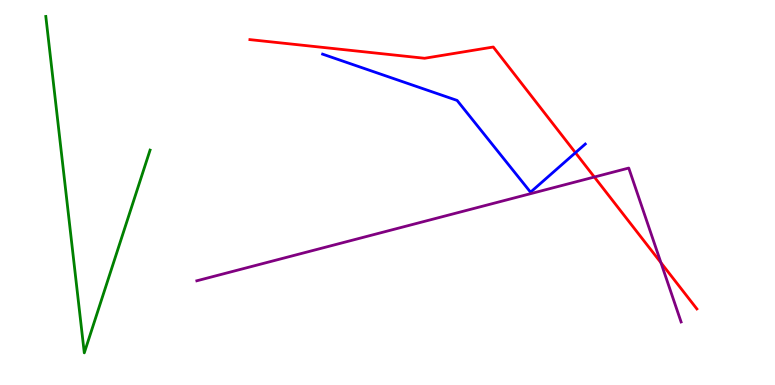[{'lines': ['blue', 'red'], 'intersections': [{'x': 7.43, 'y': 6.03}]}, {'lines': ['green', 'red'], 'intersections': []}, {'lines': ['purple', 'red'], 'intersections': [{'x': 7.67, 'y': 5.4}, {'x': 8.53, 'y': 3.18}]}, {'lines': ['blue', 'green'], 'intersections': []}, {'lines': ['blue', 'purple'], 'intersections': []}, {'lines': ['green', 'purple'], 'intersections': []}]